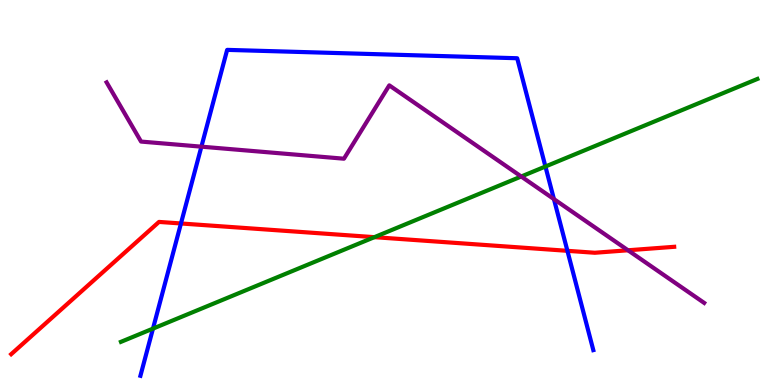[{'lines': ['blue', 'red'], 'intersections': [{'x': 2.33, 'y': 4.2}, {'x': 7.32, 'y': 3.49}]}, {'lines': ['green', 'red'], 'intersections': [{'x': 4.83, 'y': 3.84}]}, {'lines': ['purple', 'red'], 'intersections': [{'x': 8.1, 'y': 3.5}]}, {'lines': ['blue', 'green'], 'intersections': [{'x': 1.97, 'y': 1.46}, {'x': 7.04, 'y': 5.68}]}, {'lines': ['blue', 'purple'], 'intersections': [{'x': 2.6, 'y': 6.19}, {'x': 7.15, 'y': 4.83}]}, {'lines': ['green', 'purple'], 'intersections': [{'x': 6.73, 'y': 5.42}]}]